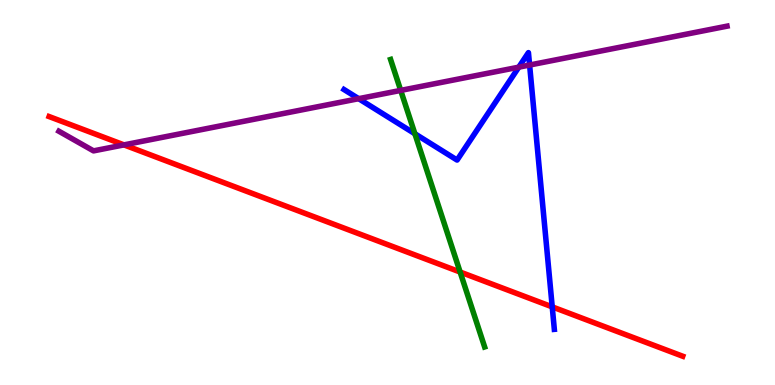[{'lines': ['blue', 'red'], 'intersections': [{'x': 7.13, 'y': 2.03}]}, {'lines': ['green', 'red'], 'intersections': [{'x': 5.94, 'y': 2.93}]}, {'lines': ['purple', 'red'], 'intersections': [{'x': 1.6, 'y': 6.24}]}, {'lines': ['blue', 'green'], 'intersections': [{'x': 5.35, 'y': 6.53}]}, {'lines': ['blue', 'purple'], 'intersections': [{'x': 4.63, 'y': 7.44}, {'x': 6.69, 'y': 8.26}, {'x': 6.83, 'y': 8.31}]}, {'lines': ['green', 'purple'], 'intersections': [{'x': 5.17, 'y': 7.65}]}]